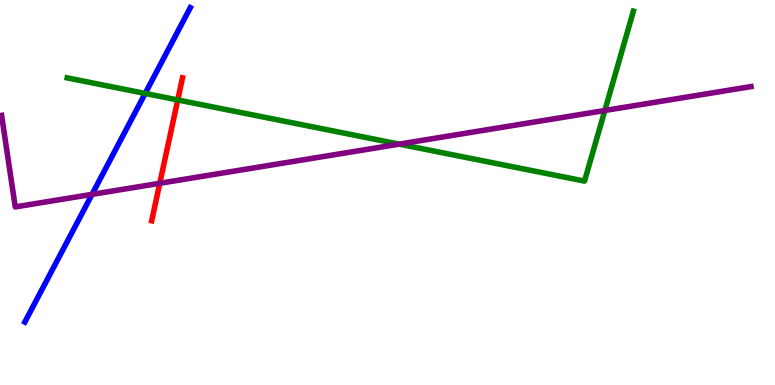[{'lines': ['blue', 'red'], 'intersections': []}, {'lines': ['green', 'red'], 'intersections': [{'x': 2.29, 'y': 7.4}]}, {'lines': ['purple', 'red'], 'intersections': [{'x': 2.06, 'y': 5.24}]}, {'lines': ['blue', 'green'], 'intersections': [{'x': 1.87, 'y': 7.57}]}, {'lines': ['blue', 'purple'], 'intersections': [{'x': 1.19, 'y': 4.95}]}, {'lines': ['green', 'purple'], 'intersections': [{'x': 5.15, 'y': 6.26}, {'x': 7.8, 'y': 7.13}]}]